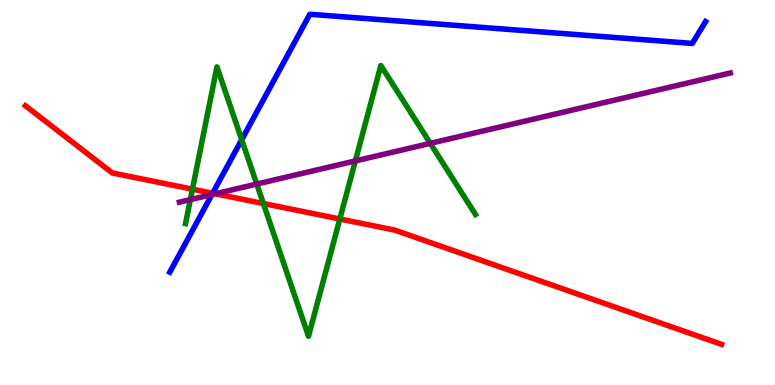[{'lines': ['blue', 'red'], 'intersections': [{'x': 2.74, 'y': 4.98}]}, {'lines': ['green', 'red'], 'intersections': [{'x': 2.48, 'y': 5.09}, {'x': 3.4, 'y': 4.71}, {'x': 4.38, 'y': 4.31}]}, {'lines': ['purple', 'red'], 'intersections': [{'x': 2.78, 'y': 4.97}]}, {'lines': ['blue', 'green'], 'intersections': [{'x': 3.12, 'y': 6.37}]}, {'lines': ['blue', 'purple'], 'intersections': [{'x': 2.73, 'y': 4.95}]}, {'lines': ['green', 'purple'], 'intersections': [{'x': 2.46, 'y': 4.82}, {'x': 3.31, 'y': 5.22}, {'x': 4.59, 'y': 5.82}, {'x': 5.55, 'y': 6.28}]}]